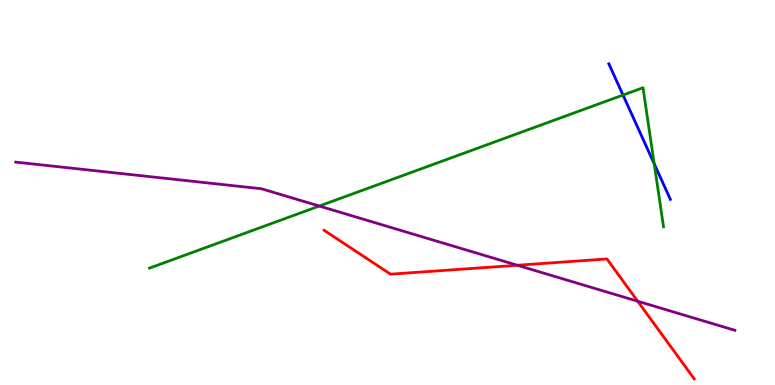[{'lines': ['blue', 'red'], 'intersections': []}, {'lines': ['green', 'red'], 'intersections': []}, {'lines': ['purple', 'red'], 'intersections': [{'x': 6.68, 'y': 3.11}, {'x': 8.23, 'y': 2.18}]}, {'lines': ['blue', 'green'], 'intersections': [{'x': 8.04, 'y': 7.53}, {'x': 8.44, 'y': 5.74}]}, {'lines': ['blue', 'purple'], 'intersections': []}, {'lines': ['green', 'purple'], 'intersections': [{'x': 4.12, 'y': 4.65}]}]